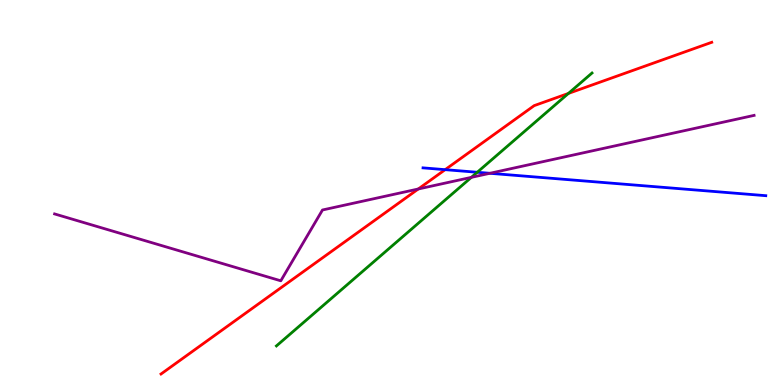[{'lines': ['blue', 'red'], 'intersections': [{'x': 5.74, 'y': 5.59}]}, {'lines': ['green', 'red'], 'intersections': [{'x': 7.33, 'y': 7.57}]}, {'lines': ['purple', 'red'], 'intersections': [{'x': 5.4, 'y': 5.09}]}, {'lines': ['blue', 'green'], 'intersections': [{'x': 6.16, 'y': 5.53}]}, {'lines': ['blue', 'purple'], 'intersections': [{'x': 6.32, 'y': 5.5}]}, {'lines': ['green', 'purple'], 'intersections': [{'x': 6.08, 'y': 5.39}]}]